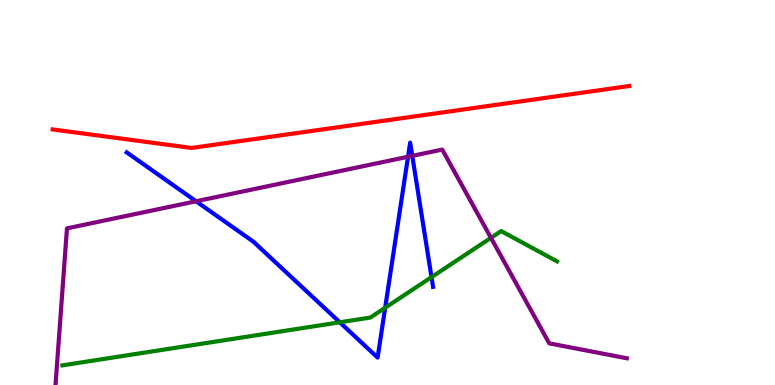[{'lines': ['blue', 'red'], 'intersections': []}, {'lines': ['green', 'red'], 'intersections': []}, {'lines': ['purple', 'red'], 'intersections': []}, {'lines': ['blue', 'green'], 'intersections': [{'x': 4.38, 'y': 1.63}, {'x': 4.97, 'y': 2.01}, {'x': 5.57, 'y': 2.8}]}, {'lines': ['blue', 'purple'], 'intersections': [{'x': 2.53, 'y': 4.77}, {'x': 5.26, 'y': 5.93}, {'x': 5.32, 'y': 5.95}]}, {'lines': ['green', 'purple'], 'intersections': [{'x': 6.34, 'y': 3.82}]}]